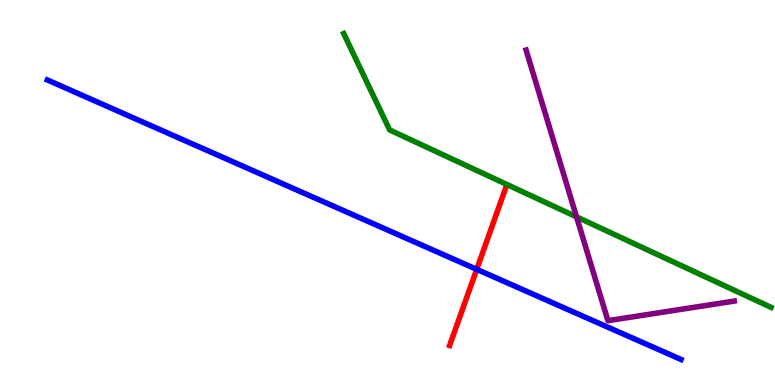[{'lines': ['blue', 'red'], 'intersections': [{'x': 6.15, 'y': 3.0}]}, {'lines': ['green', 'red'], 'intersections': []}, {'lines': ['purple', 'red'], 'intersections': []}, {'lines': ['blue', 'green'], 'intersections': []}, {'lines': ['blue', 'purple'], 'intersections': []}, {'lines': ['green', 'purple'], 'intersections': [{'x': 7.44, 'y': 4.37}]}]